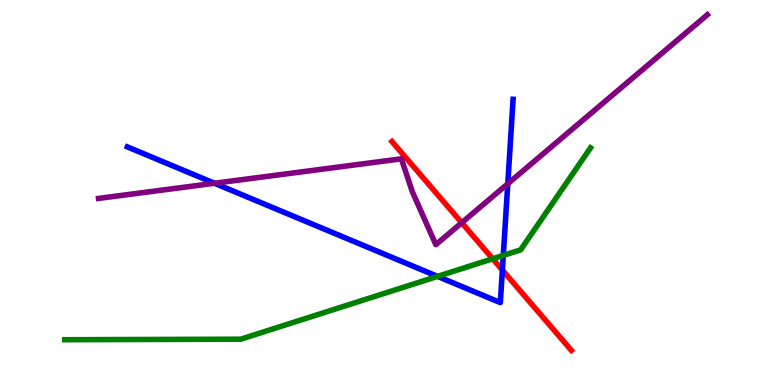[{'lines': ['blue', 'red'], 'intersections': [{'x': 6.48, 'y': 2.99}]}, {'lines': ['green', 'red'], 'intersections': [{'x': 6.36, 'y': 3.28}]}, {'lines': ['purple', 'red'], 'intersections': [{'x': 5.96, 'y': 4.21}]}, {'lines': ['blue', 'green'], 'intersections': [{'x': 5.65, 'y': 2.82}, {'x': 6.49, 'y': 3.37}]}, {'lines': ['blue', 'purple'], 'intersections': [{'x': 2.77, 'y': 5.24}, {'x': 6.55, 'y': 5.23}]}, {'lines': ['green', 'purple'], 'intersections': []}]